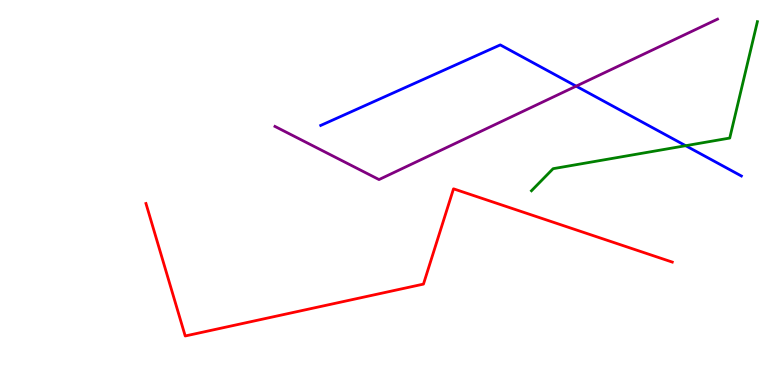[{'lines': ['blue', 'red'], 'intersections': []}, {'lines': ['green', 'red'], 'intersections': []}, {'lines': ['purple', 'red'], 'intersections': []}, {'lines': ['blue', 'green'], 'intersections': [{'x': 8.85, 'y': 6.22}]}, {'lines': ['blue', 'purple'], 'intersections': [{'x': 7.43, 'y': 7.76}]}, {'lines': ['green', 'purple'], 'intersections': []}]